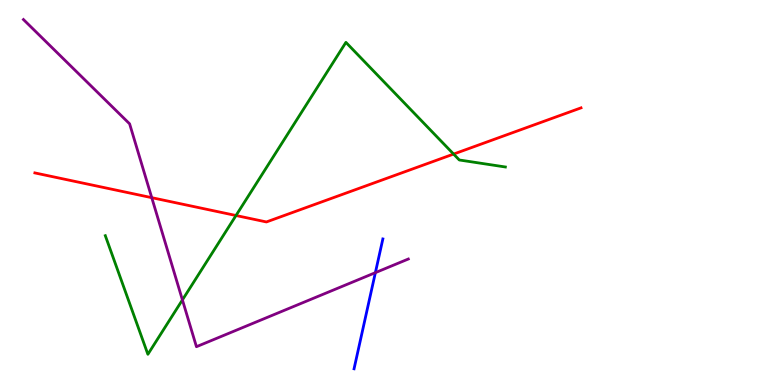[{'lines': ['blue', 'red'], 'intersections': []}, {'lines': ['green', 'red'], 'intersections': [{'x': 3.05, 'y': 4.4}, {'x': 5.85, 'y': 6.0}]}, {'lines': ['purple', 'red'], 'intersections': [{'x': 1.96, 'y': 4.87}]}, {'lines': ['blue', 'green'], 'intersections': []}, {'lines': ['blue', 'purple'], 'intersections': [{'x': 4.84, 'y': 2.92}]}, {'lines': ['green', 'purple'], 'intersections': [{'x': 2.35, 'y': 2.21}]}]